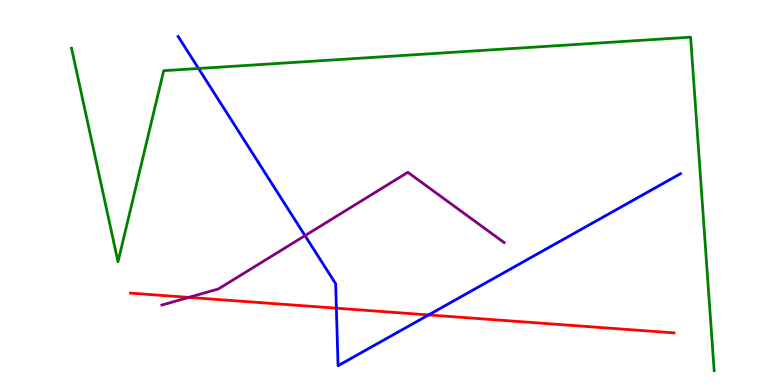[{'lines': ['blue', 'red'], 'intersections': [{'x': 4.34, 'y': 2.0}, {'x': 5.53, 'y': 1.82}]}, {'lines': ['green', 'red'], 'intersections': []}, {'lines': ['purple', 'red'], 'intersections': [{'x': 2.44, 'y': 2.28}]}, {'lines': ['blue', 'green'], 'intersections': [{'x': 2.56, 'y': 8.22}]}, {'lines': ['blue', 'purple'], 'intersections': [{'x': 3.94, 'y': 3.88}]}, {'lines': ['green', 'purple'], 'intersections': []}]